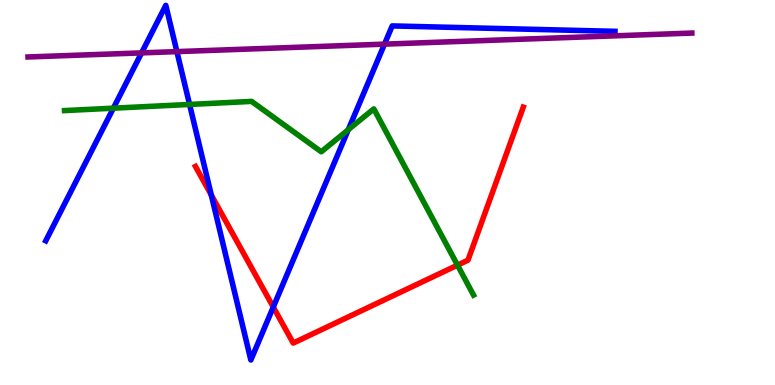[{'lines': ['blue', 'red'], 'intersections': [{'x': 2.73, 'y': 4.93}, {'x': 3.53, 'y': 2.02}]}, {'lines': ['green', 'red'], 'intersections': [{'x': 5.9, 'y': 3.11}]}, {'lines': ['purple', 'red'], 'intersections': []}, {'lines': ['blue', 'green'], 'intersections': [{'x': 1.46, 'y': 7.19}, {'x': 2.45, 'y': 7.29}, {'x': 4.49, 'y': 6.63}]}, {'lines': ['blue', 'purple'], 'intersections': [{'x': 1.83, 'y': 8.63}, {'x': 2.28, 'y': 8.66}, {'x': 4.96, 'y': 8.85}]}, {'lines': ['green', 'purple'], 'intersections': []}]